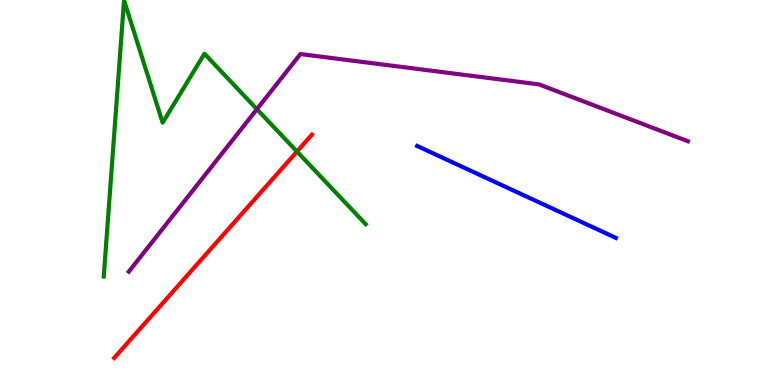[{'lines': ['blue', 'red'], 'intersections': []}, {'lines': ['green', 'red'], 'intersections': [{'x': 3.83, 'y': 6.06}]}, {'lines': ['purple', 'red'], 'intersections': []}, {'lines': ['blue', 'green'], 'intersections': []}, {'lines': ['blue', 'purple'], 'intersections': []}, {'lines': ['green', 'purple'], 'intersections': [{'x': 3.32, 'y': 7.16}]}]